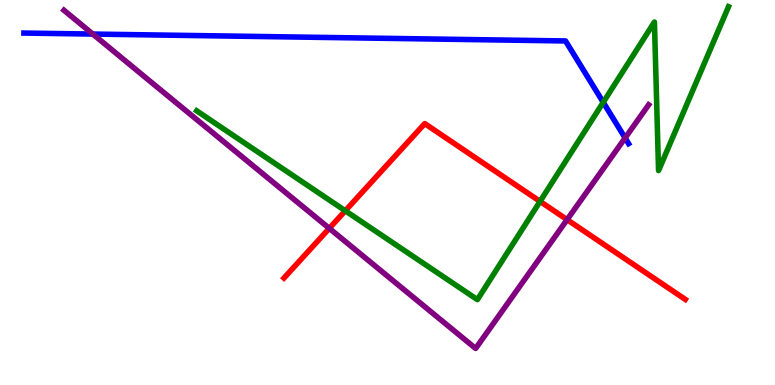[{'lines': ['blue', 'red'], 'intersections': []}, {'lines': ['green', 'red'], 'intersections': [{'x': 4.46, 'y': 4.53}, {'x': 6.97, 'y': 4.77}]}, {'lines': ['purple', 'red'], 'intersections': [{'x': 4.25, 'y': 4.07}, {'x': 7.32, 'y': 4.29}]}, {'lines': ['blue', 'green'], 'intersections': [{'x': 7.78, 'y': 7.34}]}, {'lines': ['blue', 'purple'], 'intersections': [{'x': 1.2, 'y': 9.12}, {'x': 8.07, 'y': 6.42}]}, {'lines': ['green', 'purple'], 'intersections': []}]